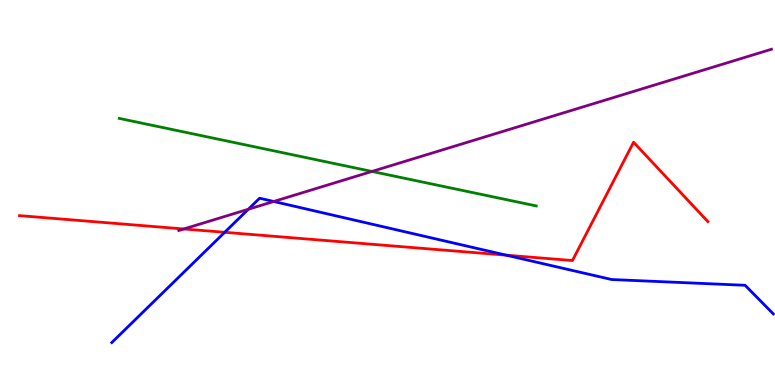[{'lines': ['blue', 'red'], 'intersections': [{'x': 2.9, 'y': 3.97}, {'x': 6.53, 'y': 3.37}]}, {'lines': ['green', 'red'], 'intersections': []}, {'lines': ['purple', 'red'], 'intersections': [{'x': 2.37, 'y': 4.05}]}, {'lines': ['blue', 'green'], 'intersections': []}, {'lines': ['blue', 'purple'], 'intersections': [{'x': 3.2, 'y': 4.56}, {'x': 3.53, 'y': 4.77}]}, {'lines': ['green', 'purple'], 'intersections': [{'x': 4.8, 'y': 5.55}]}]